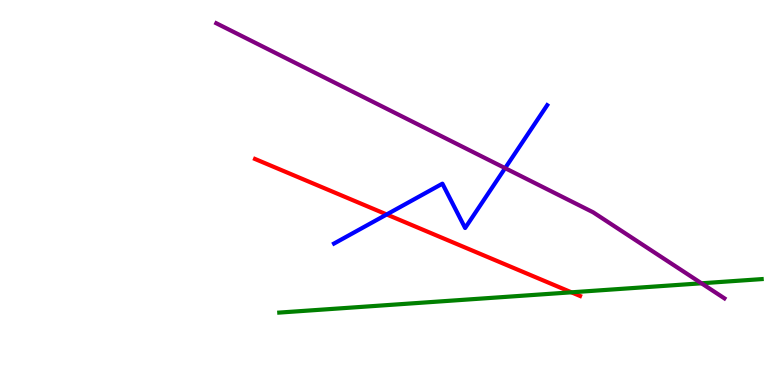[{'lines': ['blue', 'red'], 'intersections': [{'x': 4.99, 'y': 4.43}]}, {'lines': ['green', 'red'], 'intersections': [{'x': 7.37, 'y': 2.41}]}, {'lines': ['purple', 'red'], 'intersections': []}, {'lines': ['blue', 'green'], 'intersections': []}, {'lines': ['blue', 'purple'], 'intersections': [{'x': 6.52, 'y': 5.63}]}, {'lines': ['green', 'purple'], 'intersections': [{'x': 9.05, 'y': 2.64}]}]